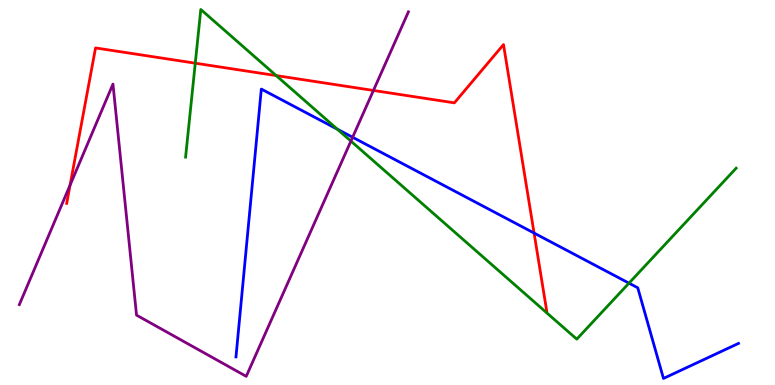[{'lines': ['blue', 'red'], 'intersections': [{'x': 6.89, 'y': 3.95}]}, {'lines': ['green', 'red'], 'intersections': [{'x': 2.52, 'y': 8.36}, {'x': 3.56, 'y': 8.04}]}, {'lines': ['purple', 'red'], 'intersections': [{'x': 0.904, 'y': 5.19}, {'x': 4.82, 'y': 7.65}]}, {'lines': ['blue', 'green'], 'intersections': [{'x': 4.35, 'y': 6.64}, {'x': 8.12, 'y': 2.65}]}, {'lines': ['blue', 'purple'], 'intersections': [{'x': 4.55, 'y': 6.43}]}, {'lines': ['green', 'purple'], 'intersections': [{'x': 4.53, 'y': 6.34}]}]